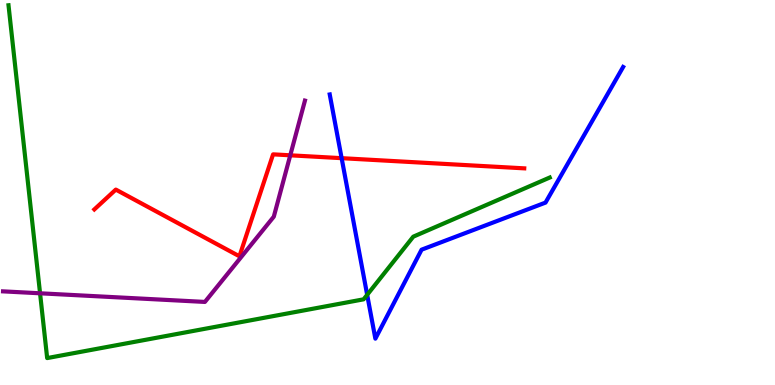[{'lines': ['blue', 'red'], 'intersections': [{'x': 4.41, 'y': 5.89}]}, {'lines': ['green', 'red'], 'intersections': []}, {'lines': ['purple', 'red'], 'intersections': [{'x': 3.75, 'y': 5.97}]}, {'lines': ['blue', 'green'], 'intersections': [{'x': 4.74, 'y': 2.34}]}, {'lines': ['blue', 'purple'], 'intersections': []}, {'lines': ['green', 'purple'], 'intersections': [{'x': 0.517, 'y': 2.38}]}]